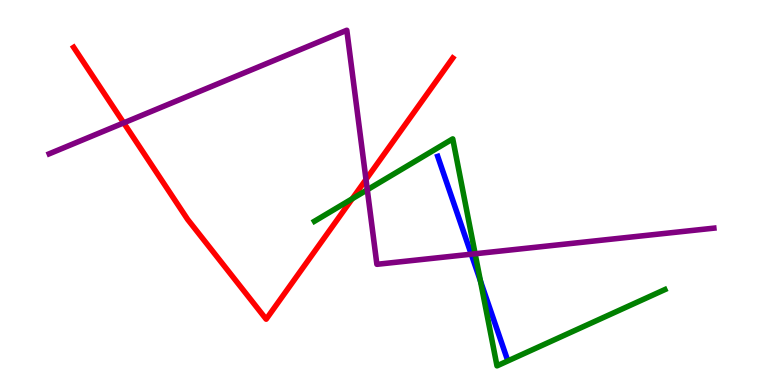[{'lines': ['blue', 'red'], 'intersections': []}, {'lines': ['green', 'red'], 'intersections': [{'x': 4.54, 'y': 4.84}]}, {'lines': ['purple', 'red'], 'intersections': [{'x': 1.6, 'y': 6.81}, {'x': 4.72, 'y': 5.34}]}, {'lines': ['blue', 'green'], 'intersections': [{'x': 6.2, 'y': 2.7}]}, {'lines': ['blue', 'purple'], 'intersections': [{'x': 6.08, 'y': 3.4}]}, {'lines': ['green', 'purple'], 'intersections': [{'x': 4.74, 'y': 5.07}, {'x': 6.13, 'y': 3.41}]}]